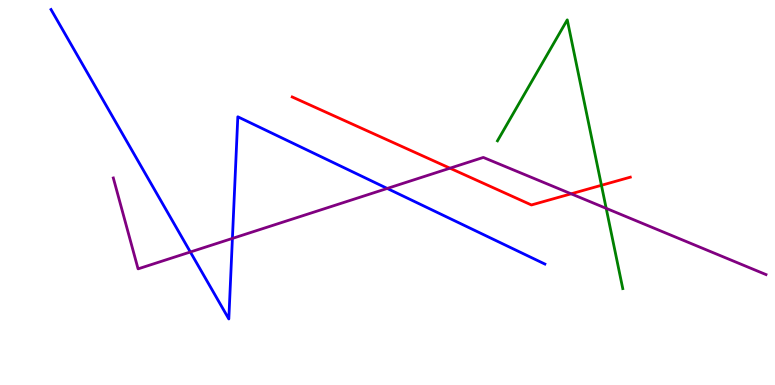[{'lines': ['blue', 'red'], 'intersections': []}, {'lines': ['green', 'red'], 'intersections': [{'x': 7.76, 'y': 5.19}]}, {'lines': ['purple', 'red'], 'intersections': [{'x': 5.81, 'y': 5.63}, {'x': 7.37, 'y': 4.97}]}, {'lines': ['blue', 'green'], 'intersections': []}, {'lines': ['blue', 'purple'], 'intersections': [{'x': 2.46, 'y': 3.45}, {'x': 3.0, 'y': 3.81}, {'x': 5.0, 'y': 5.11}]}, {'lines': ['green', 'purple'], 'intersections': [{'x': 7.82, 'y': 4.59}]}]